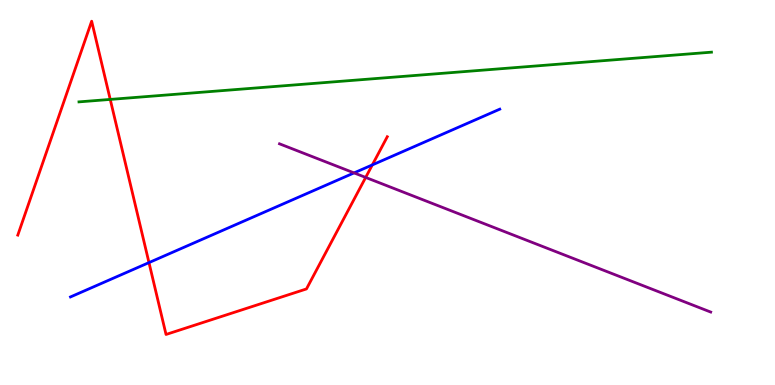[{'lines': ['blue', 'red'], 'intersections': [{'x': 1.92, 'y': 3.18}, {'x': 4.8, 'y': 5.72}]}, {'lines': ['green', 'red'], 'intersections': [{'x': 1.42, 'y': 7.42}]}, {'lines': ['purple', 'red'], 'intersections': [{'x': 4.72, 'y': 5.39}]}, {'lines': ['blue', 'green'], 'intersections': []}, {'lines': ['blue', 'purple'], 'intersections': [{'x': 4.57, 'y': 5.51}]}, {'lines': ['green', 'purple'], 'intersections': []}]